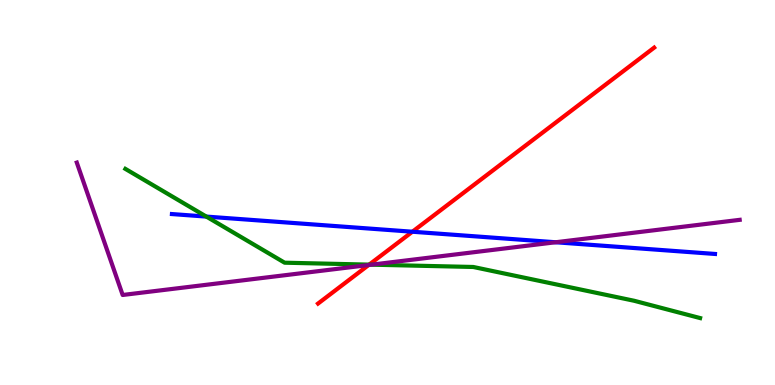[{'lines': ['blue', 'red'], 'intersections': [{'x': 5.32, 'y': 3.98}]}, {'lines': ['green', 'red'], 'intersections': [{'x': 4.76, 'y': 3.13}]}, {'lines': ['purple', 'red'], 'intersections': [{'x': 4.76, 'y': 3.12}]}, {'lines': ['blue', 'green'], 'intersections': [{'x': 2.66, 'y': 4.37}]}, {'lines': ['blue', 'purple'], 'intersections': [{'x': 7.17, 'y': 3.71}]}, {'lines': ['green', 'purple'], 'intersections': [{'x': 4.79, 'y': 3.13}]}]